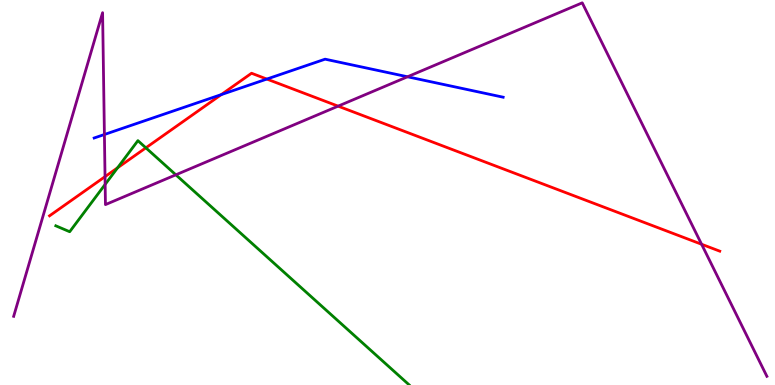[{'lines': ['blue', 'red'], 'intersections': [{'x': 2.86, 'y': 7.54}, {'x': 3.44, 'y': 7.95}]}, {'lines': ['green', 'red'], 'intersections': [{'x': 1.52, 'y': 5.64}, {'x': 1.88, 'y': 6.16}]}, {'lines': ['purple', 'red'], 'intersections': [{'x': 1.36, 'y': 5.41}, {'x': 4.36, 'y': 7.24}, {'x': 9.05, 'y': 3.66}]}, {'lines': ['blue', 'green'], 'intersections': []}, {'lines': ['blue', 'purple'], 'intersections': [{'x': 1.35, 'y': 6.51}, {'x': 5.26, 'y': 8.01}]}, {'lines': ['green', 'purple'], 'intersections': [{'x': 1.36, 'y': 5.21}, {'x': 2.27, 'y': 5.46}]}]